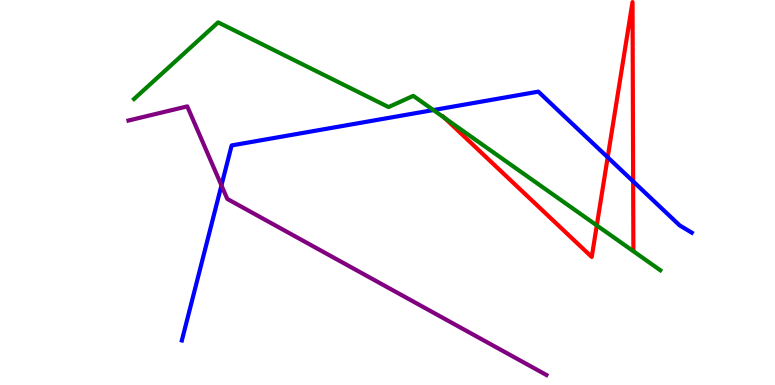[{'lines': ['blue', 'red'], 'intersections': [{'x': 7.84, 'y': 5.91}, {'x': 8.17, 'y': 5.29}]}, {'lines': ['green', 'red'], 'intersections': [{'x': 5.74, 'y': 6.94}, {'x': 7.7, 'y': 4.15}]}, {'lines': ['purple', 'red'], 'intersections': []}, {'lines': ['blue', 'green'], 'intersections': [{'x': 5.59, 'y': 7.14}]}, {'lines': ['blue', 'purple'], 'intersections': [{'x': 2.86, 'y': 5.18}]}, {'lines': ['green', 'purple'], 'intersections': []}]